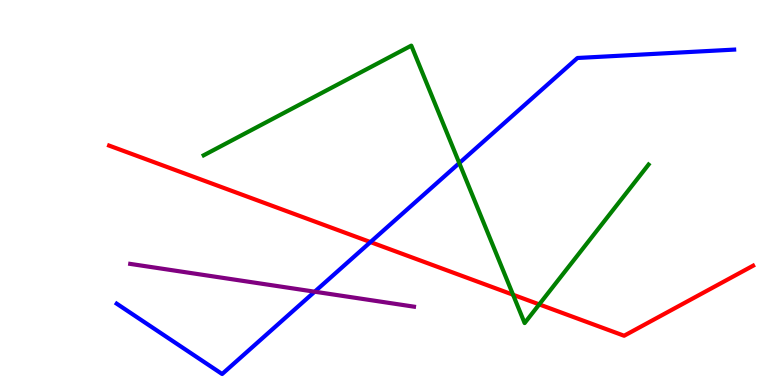[{'lines': ['blue', 'red'], 'intersections': [{'x': 4.78, 'y': 3.71}]}, {'lines': ['green', 'red'], 'intersections': [{'x': 6.62, 'y': 2.34}, {'x': 6.96, 'y': 2.09}]}, {'lines': ['purple', 'red'], 'intersections': []}, {'lines': ['blue', 'green'], 'intersections': [{'x': 5.93, 'y': 5.76}]}, {'lines': ['blue', 'purple'], 'intersections': [{'x': 4.06, 'y': 2.42}]}, {'lines': ['green', 'purple'], 'intersections': []}]